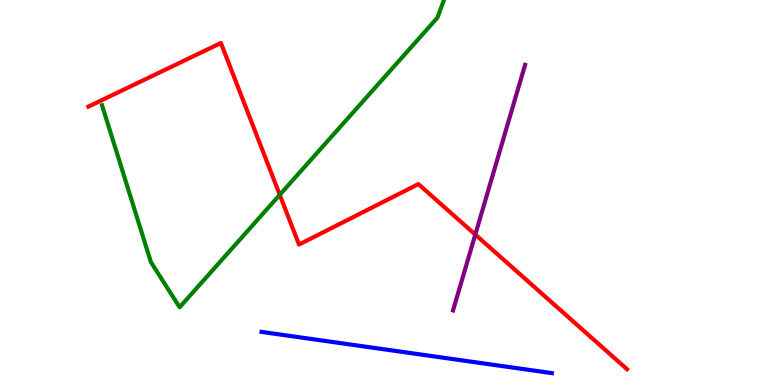[{'lines': ['blue', 'red'], 'intersections': []}, {'lines': ['green', 'red'], 'intersections': [{'x': 3.61, 'y': 4.94}]}, {'lines': ['purple', 'red'], 'intersections': [{'x': 6.13, 'y': 3.91}]}, {'lines': ['blue', 'green'], 'intersections': []}, {'lines': ['blue', 'purple'], 'intersections': []}, {'lines': ['green', 'purple'], 'intersections': []}]